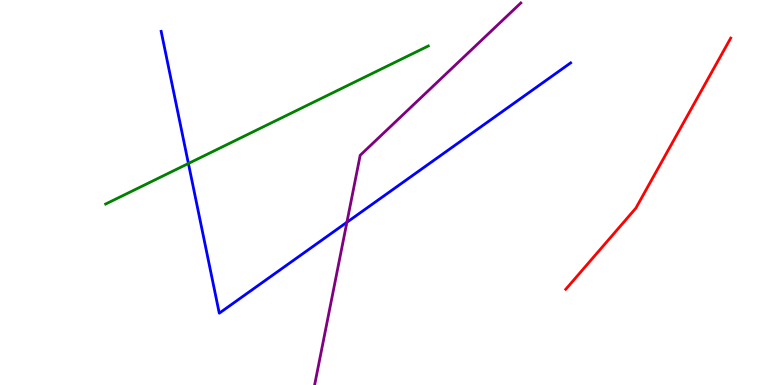[{'lines': ['blue', 'red'], 'intersections': []}, {'lines': ['green', 'red'], 'intersections': []}, {'lines': ['purple', 'red'], 'intersections': []}, {'lines': ['blue', 'green'], 'intersections': [{'x': 2.43, 'y': 5.75}]}, {'lines': ['blue', 'purple'], 'intersections': [{'x': 4.48, 'y': 4.23}]}, {'lines': ['green', 'purple'], 'intersections': []}]